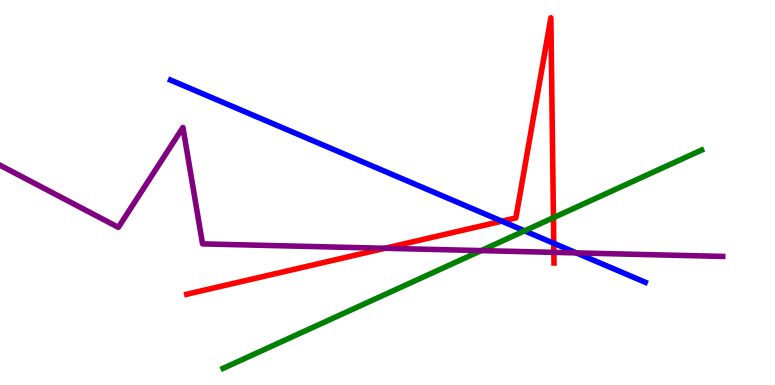[{'lines': ['blue', 'red'], 'intersections': [{'x': 6.48, 'y': 4.25}, {'x': 7.15, 'y': 3.68}]}, {'lines': ['green', 'red'], 'intersections': [{'x': 7.14, 'y': 4.35}]}, {'lines': ['purple', 'red'], 'intersections': [{'x': 4.97, 'y': 3.55}, {'x': 7.15, 'y': 3.45}]}, {'lines': ['blue', 'green'], 'intersections': [{'x': 6.77, 'y': 4.0}]}, {'lines': ['blue', 'purple'], 'intersections': [{'x': 7.44, 'y': 3.43}]}, {'lines': ['green', 'purple'], 'intersections': [{'x': 6.21, 'y': 3.49}]}]